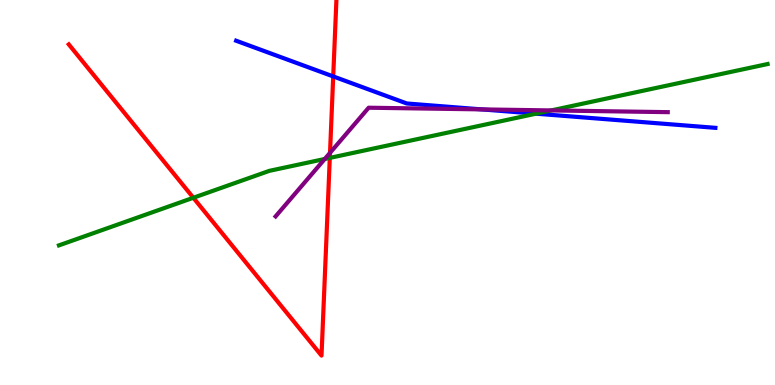[{'lines': ['blue', 'red'], 'intersections': [{'x': 4.3, 'y': 8.02}]}, {'lines': ['green', 'red'], 'intersections': [{'x': 2.49, 'y': 4.86}, {'x': 4.26, 'y': 5.9}]}, {'lines': ['purple', 'red'], 'intersections': [{'x': 4.26, 'y': 6.03}]}, {'lines': ['blue', 'green'], 'intersections': [{'x': 6.92, 'y': 7.05}]}, {'lines': ['blue', 'purple'], 'intersections': [{'x': 6.21, 'y': 7.16}]}, {'lines': ['green', 'purple'], 'intersections': [{'x': 4.19, 'y': 5.87}, {'x': 7.11, 'y': 7.13}]}]